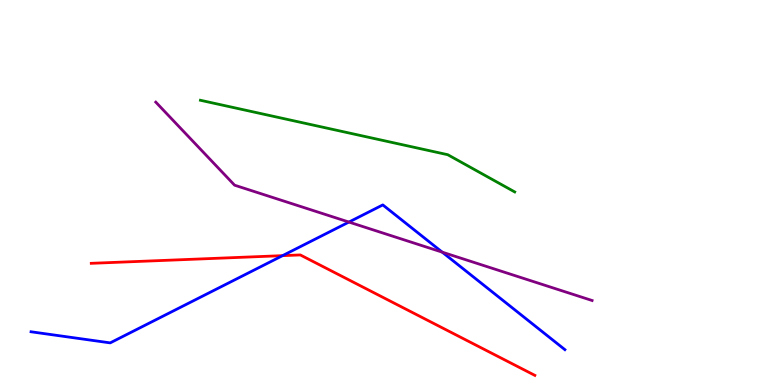[{'lines': ['blue', 'red'], 'intersections': [{'x': 3.65, 'y': 3.36}]}, {'lines': ['green', 'red'], 'intersections': []}, {'lines': ['purple', 'red'], 'intersections': []}, {'lines': ['blue', 'green'], 'intersections': []}, {'lines': ['blue', 'purple'], 'intersections': [{'x': 4.5, 'y': 4.23}, {'x': 5.71, 'y': 3.45}]}, {'lines': ['green', 'purple'], 'intersections': []}]